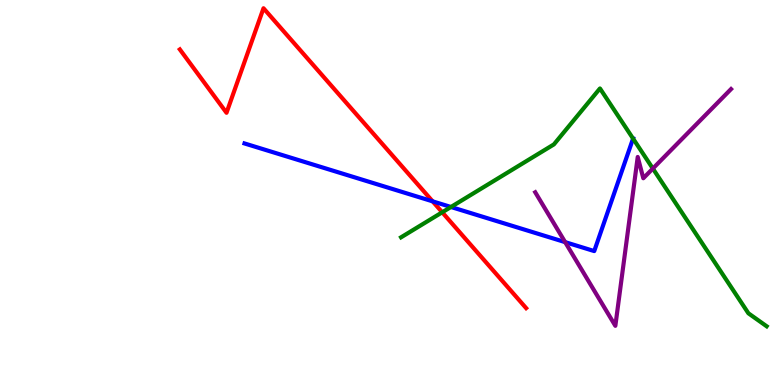[{'lines': ['blue', 'red'], 'intersections': [{'x': 5.58, 'y': 4.77}]}, {'lines': ['green', 'red'], 'intersections': [{'x': 5.71, 'y': 4.49}]}, {'lines': ['purple', 'red'], 'intersections': []}, {'lines': ['blue', 'green'], 'intersections': [{'x': 5.82, 'y': 4.62}, {'x': 8.17, 'y': 6.4}]}, {'lines': ['blue', 'purple'], 'intersections': [{'x': 7.29, 'y': 3.71}]}, {'lines': ['green', 'purple'], 'intersections': [{'x': 8.42, 'y': 5.62}]}]